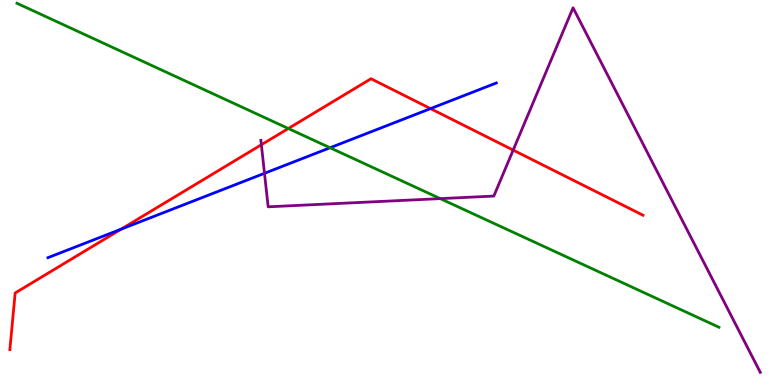[{'lines': ['blue', 'red'], 'intersections': [{'x': 1.56, 'y': 4.05}, {'x': 5.56, 'y': 7.18}]}, {'lines': ['green', 'red'], 'intersections': [{'x': 3.72, 'y': 6.66}]}, {'lines': ['purple', 'red'], 'intersections': [{'x': 3.37, 'y': 6.24}, {'x': 6.62, 'y': 6.1}]}, {'lines': ['blue', 'green'], 'intersections': [{'x': 4.26, 'y': 6.16}]}, {'lines': ['blue', 'purple'], 'intersections': [{'x': 3.41, 'y': 5.5}]}, {'lines': ['green', 'purple'], 'intersections': [{'x': 5.68, 'y': 4.84}]}]